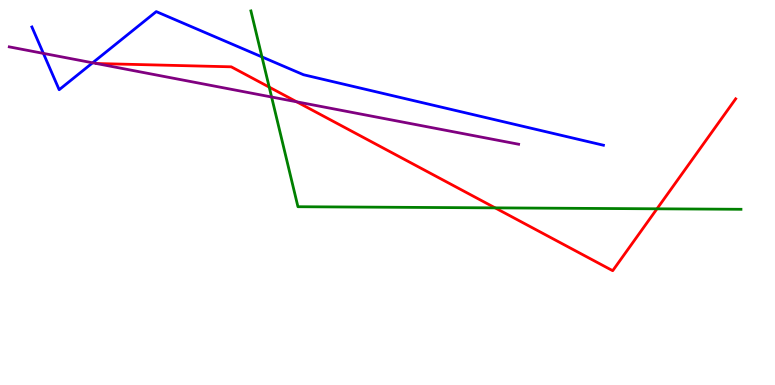[{'lines': ['blue', 'red'], 'intersections': []}, {'lines': ['green', 'red'], 'intersections': [{'x': 3.47, 'y': 7.74}, {'x': 6.39, 'y': 4.6}, {'x': 8.48, 'y': 4.58}]}, {'lines': ['purple', 'red'], 'intersections': [{'x': 3.83, 'y': 7.36}]}, {'lines': ['blue', 'green'], 'intersections': [{'x': 3.38, 'y': 8.52}]}, {'lines': ['blue', 'purple'], 'intersections': [{'x': 0.56, 'y': 8.61}, {'x': 1.2, 'y': 8.37}]}, {'lines': ['green', 'purple'], 'intersections': [{'x': 3.5, 'y': 7.48}]}]